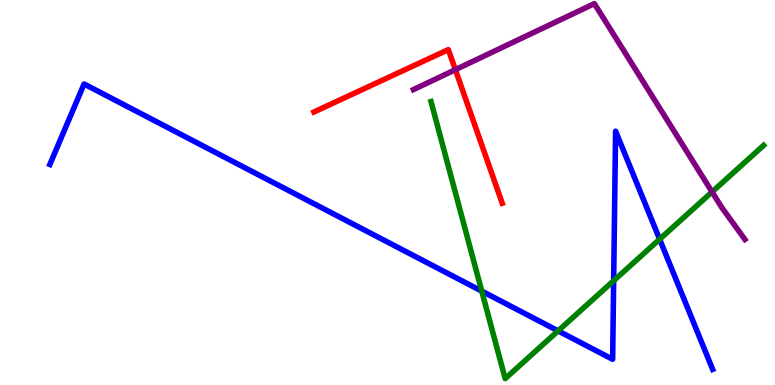[{'lines': ['blue', 'red'], 'intersections': []}, {'lines': ['green', 'red'], 'intersections': []}, {'lines': ['purple', 'red'], 'intersections': [{'x': 5.88, 'y': 8.19}]}, {'lines': ['blue', 'green'], 'intersections': [{'x': 6.22, 'y': 2.44}, {'x': 7.2, 'y': 1.41}, {'x': 7.92, 'y': 2.71}, {'x': 8.51, 'y': 3.79}]}, {'lines': ['blue', 'purple'], 'intersections': []}, {'lines': ['green', 'purple'], 'intersections': [{'x': 9.19, 'y': 5.01}]}]